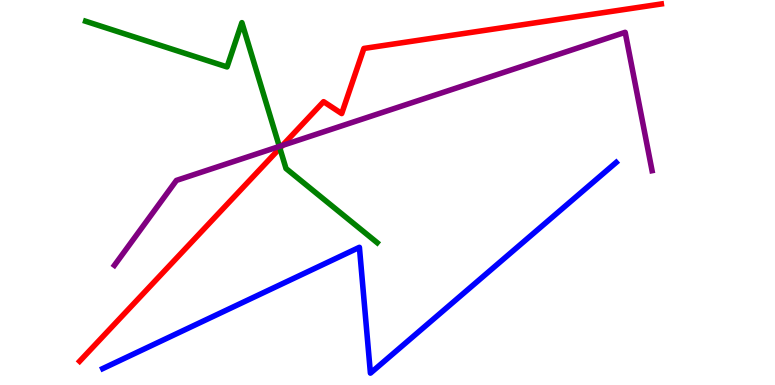[{'lines': ['blue', 'red'], 'intersections': []}, {'lines': ['green', 'red'], 'intersections': [{'x': 3.61, 'y': 6.15}]}, {'lines': ['purple', 'red'], 'intersections': [{'x': 3.64, 'y': 6.22}]}, {'lines': ['blue', 'green'], 'intersections': []}, {'lines': ['blue', 'purple'], 'intersections': []}, {'lines': ['green', 'purple'], 'intersections': [{'x': 3.6, 'y': 6.2}]}]